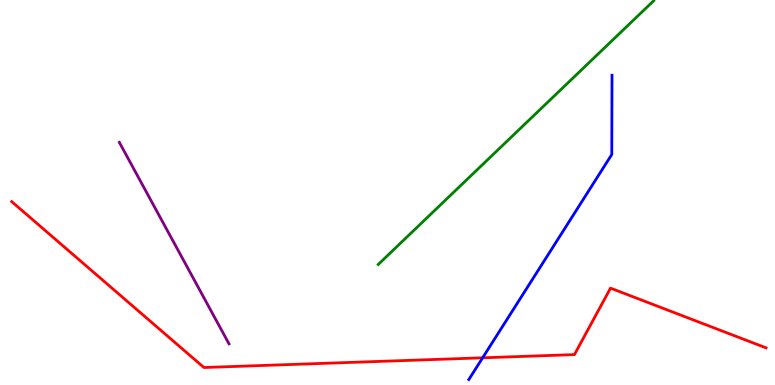[{'lines': ['blue', 'red'], 'intersections': [{'x': 6.23, 'y': 0.706}]}, {'lines': ['green', 'red'], 'intersections': []}, {'lines': ['purple', 'red'], 'intersections': []}, {'lines': ['blue', 'green'], 'intersections': []}, {'lines': ['blue', 'purple'], 'intersections': []}, {'lines': ['green', 'purple'], 'intersections': []}]